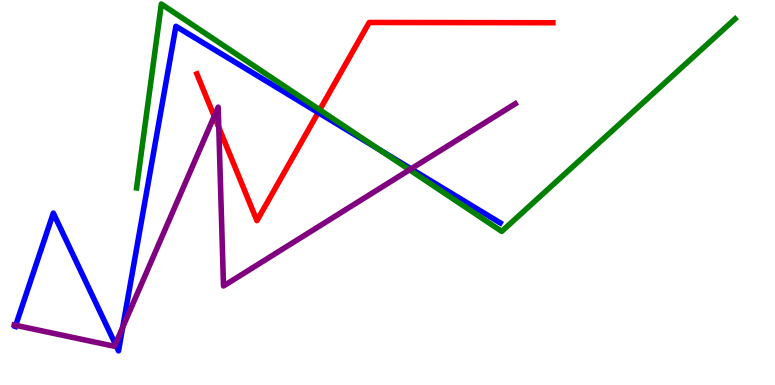[{'lines': ['blue', 'red'], 'intersections': [{'x': 4.11, 'y': 7.08}]}, {'lines': ['green', 'red'], 'intersections': [{'x': 4.13, 'y': 7.15}]}, {'lines': ['purple', 'red'], 'intersections': [{'x': 2.76, 'y': 6.98}, {'x': 2.82, 'y': 6.69}]}, {'lines': ['blue', 'green'], 'intersections': [{'x': 4.89, 'y': 6.12}]}, {'lines': ['blue', 'purple'], 'intersections': [{'x': 0.203, 'y': 1.55}, {'x': 1.49, 'y': 1.06}, {'x': 1.58, 'y': 1.5}, {'x': 5.3, 'y': 5.61}]}, {'lines': ['green', 'purple'], 'intersections': [{'x': 5.28, 'y': 5.59}]}]